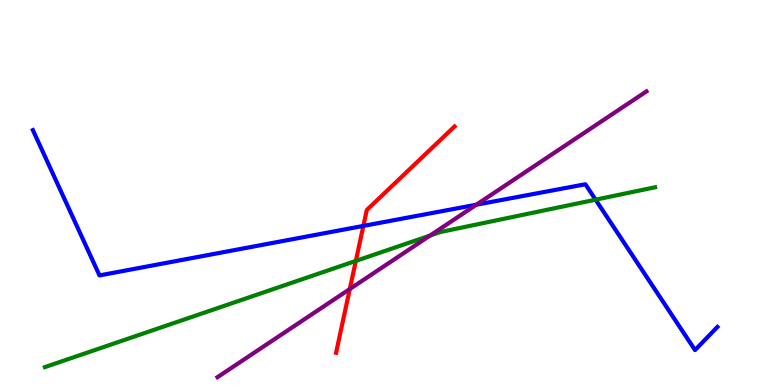[{'lines': ['blue', 'red'], 'intersections': [{'x': 4.69, 'y': 4.13}]}, {'lines': ['green', 'red'], 'intersections': [{'x': 4.59, 'y': 3.22}]}, {'lines': ['purple', 'red'], 'intersections': [{'x': 4.51, 'y': 2.49}]}, {'lines': ['blue', 'green'], 'intersections': [{'x': 7.69, 'y': 4.81}]}, {'lines': ['blue', 'purple'], 'intersections': [{'x': 6.15, 'y': 4.68}]}, {'lines': ['green', 'purple'], 'intersections': [{'x': 5.55, 'y': 3.88}]}]